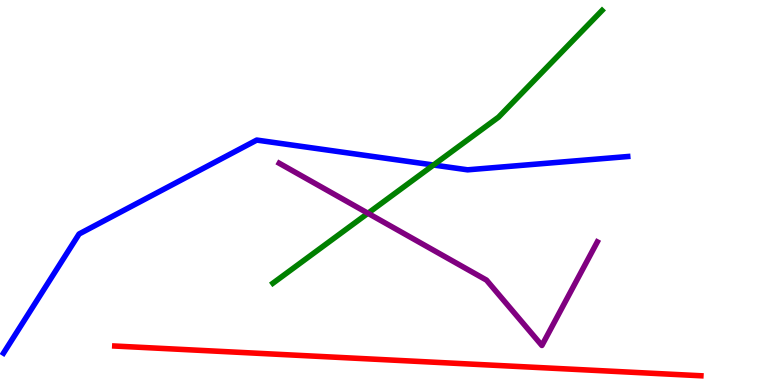[{'lines': ['blue', 'red'], 'intersections': []}, {'lines': ['green', 'red'], 'intersections': []}, {'lines': ['purple', 'red'], 'intersections': []}, {'lines': ['blue', 'green'], 'intersections': [{'x': 5.59, 'y': 5.71}]}, {'lines': ['blue', 'purple'], 'intersections': []}, {'lines': ['green', 'purple'], 'intersections': [{'x': 4.75, 'y': 4.46}]}]